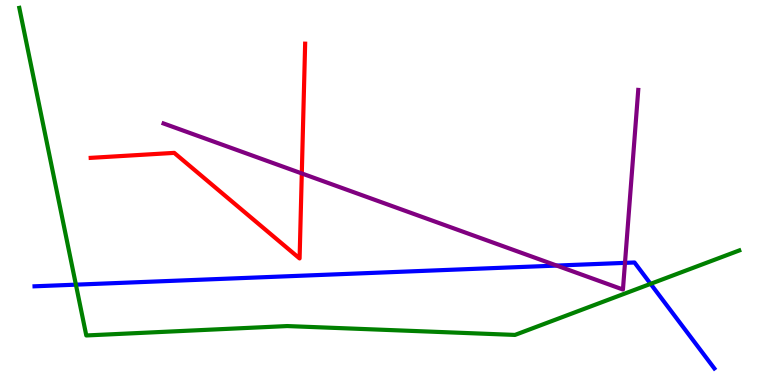[{'lines': ['blue', 'red'], 'intersections': []}, {'lines': ['green', 'red'], 'intersections': []}, {'lines': ['purple', 'red'], 'intersections': [{'x': 3.89, 'y': 5.5}]}, {'lines': ['blue', 'green'], 'intersections': [{'x': 0.979, 'y': 2.61}, {'x': 8.39, 'y': 2.63}]}, {'lines': ['blue', 'purple'], 'intersections': [{'x': 7.18, 'y': 3.1}, {'x': 8.06, 'y': 3.17}]}, {'lines': ['green', 'purple'], 'intersections': []}]